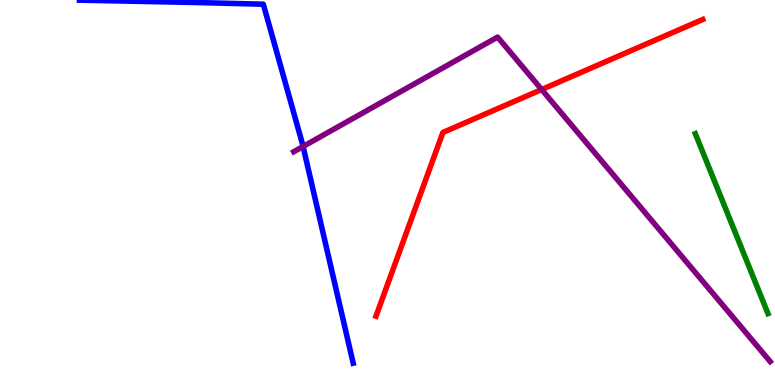[{'lines': ['blue', 'red'], 'intersections': []}, {'lines': ['green', 'red'], 'intersections': []}, {'lines': ['purple', 'red'], 'intersections': [{'x': 6.99, 'y': 7.67}]}, {'lines': ['blue', 'green'], 'intersections': []}, {'lines': ['blue', 'purple'], 'intersections': [{'x': 3.91, 'y': 6.19}]}, {'lines': ['green', 'purple'], 'intersections': []}]